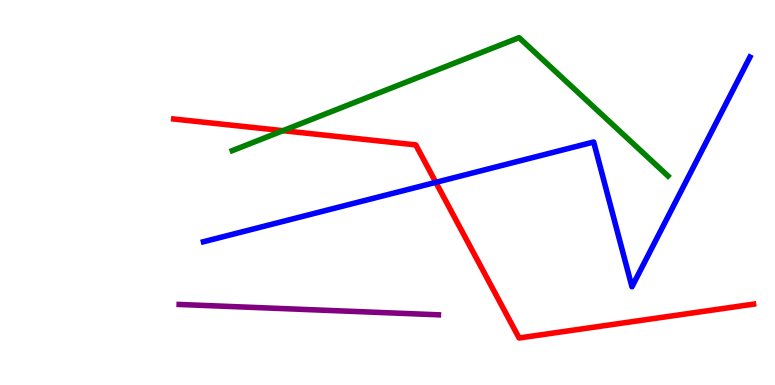[{'lines': ['blue', 'red'], 'intersections': [{'x': 5.62, 'y': 5.26}]}, {'lines': ['green', 'red'], 'intersections': [{'x': 3.65, 'y': 6.61}]}, {'lines': ['purple', 'red'], 'intersections': []}, {'lines': ['blue', 'green'], 'intersections': []}, {'lines': ['blue', 'purple'], 'intersections': []}, {'lines': ['green', 'purple'], 'intersections': []}]